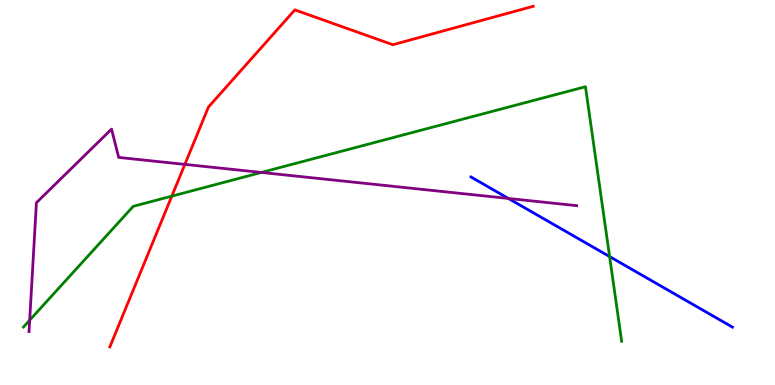[{'lines': ['blue', 'red'], 'intersections': []}, {'lines': ['green', 'red'], 'intersections': [{'x': 2.22, 'y': 4.91}]}, {'lines': ['purple', 'red'], 'intersections': [{'x': 2.39, 'y': 5.73}]}, {'lines': ['blue', 'green'], 'intersections': [{'x': 7.87, 'y': 3.34}]}, {'lines': ['blue', 'purple'], 'intersections': [{'x': 6.56, 'y': 4.85}]}, {'lines': ['green', 'purple'], 'intersections': [{'x': 0.383, 'y': 1.68}, {'x': 3.37, 'y': 5.52}]}]